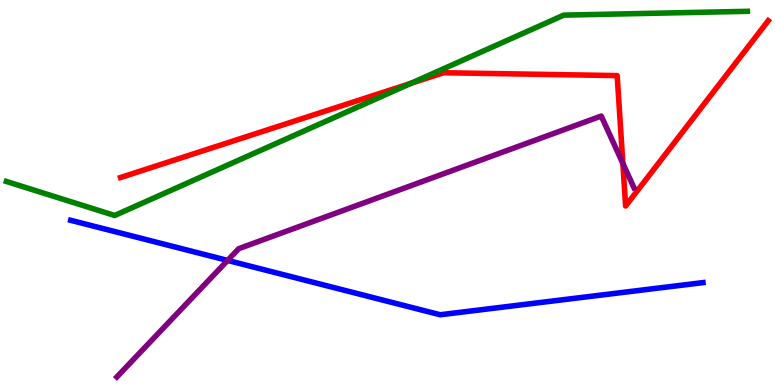[{'lines': ['blue', 'red'], 'intersections': []}, {'lines': ['green', 'red'], 'intersections': [{'x': 5.3, 'y': 7.84}]}, {'lines': ['purple', 'red'], 'intersections': [{'x': 8.04, 'y': 5.76}]}, {'lines': ['blue', 'green'], 'intersections': []}, {'lines': ['blue', 'purple'], 'intersections': [{'x': 2.94, 'y': 3.24}]}, {'lines': ['green', 'purple'], 'intersections': []}]